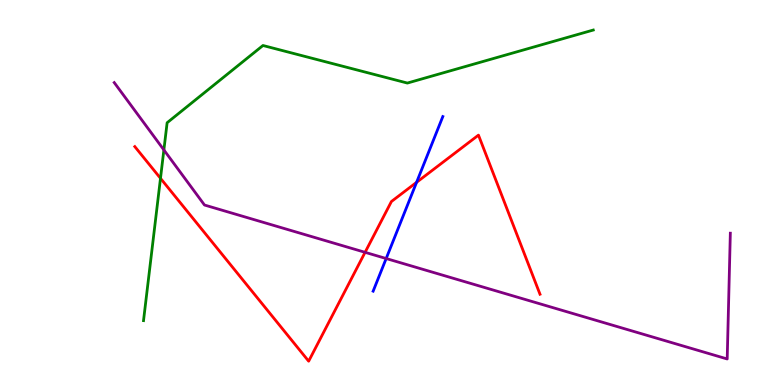[{'lines': ['blue', 'red'], 'intersections': [{'x': 5.38, 'y': 5.26}]}, {'lines': ['green', 'red'], 'intersections': [{'x': 2.07, 'y': 5.37}]}, {'lines': ['purple', 'red'], 'intersections': [{'x': 4.71, 'y': 3.45}]}, {'lines': ['blue', 'green'], 'intersections': []}, {'lines': ['blue', 'purple'], 'intersections': [{'x': 4.98, 'y': 3.28}]}, {'lines': ['green', 'purple'], 'intersections': [{'x': 2.11, 'y': 6.11}]}]